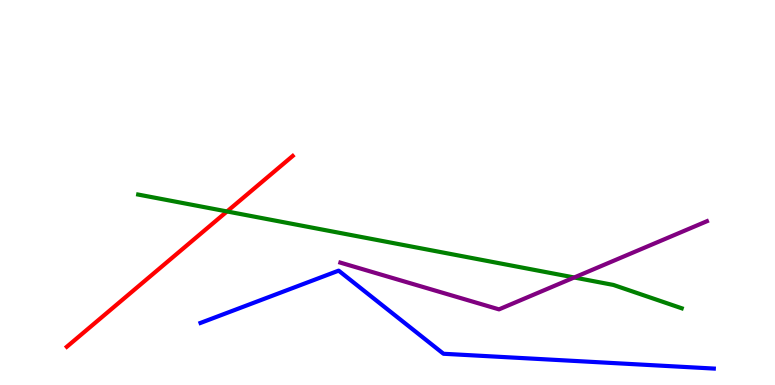[{'lines': ['blue', 'red'], 'intersections': []}, {'lines': ['green', 'red'], 'intersections': [{'x': 2.93, 'y': 4.51}]}, {'lines': ['purple', 'red'], 'intersections': []}, {'lines': ['blue', 'green'], 'intersections': []}, {'lines': ['blue', 'purple'], 'intersections': []}, {'lines': ['green', 'purple'], 'intersections': [{'x': 7.41, 'y': 2.79}]}]